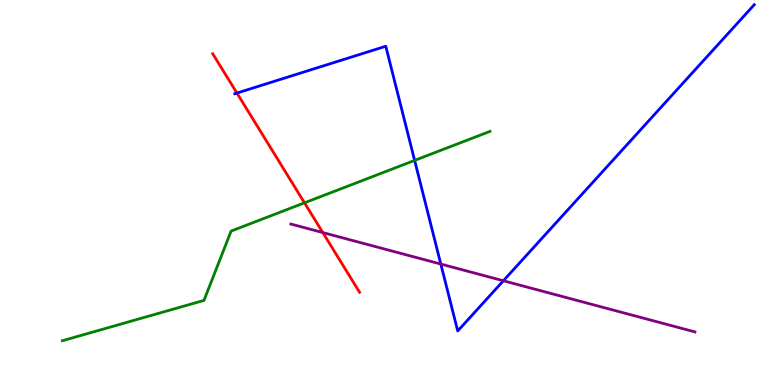[{'lines': ['blue', 'red'], 'intersections': [{'x': 3.06, 'y': 7.58}]}, {'lines': ['green', 'red'], 'intersections': [{'x': 3.93, 'y': 4.73}]}, {'lines': ['purple', 'red'], 'intersections': [{'x': 4.17, 'y': 3.96}]}, {'lines': ['blue', 'green'], 'intersections': [{'x': 5.35, 'y': 5.83}]}, {'lines': ['blue', 'purple'], 'intersections': [{'x': 5.69, 'y': 3.14}, {'x': 6.5, 'y': 2.71}]}, {'lines': ['green', 'purple'], 'intersections': []}]